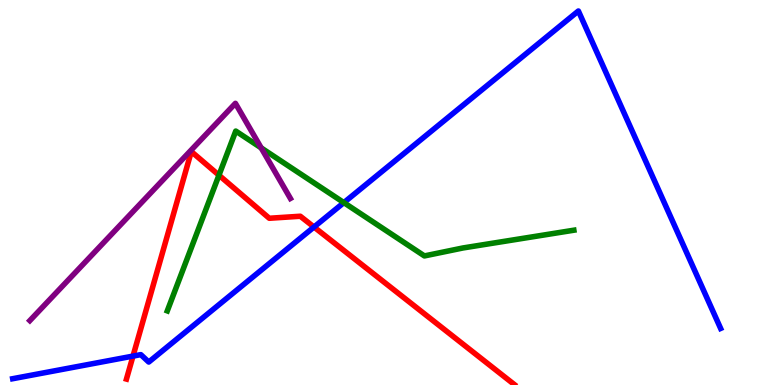[{'lines': ['blue', 'red'], 'intersections': [{'x': 1.72, 'y': 0.751}, {'x': 4.05, 'y': 4.1}]}, {'lines': ['green', 'red'], 'intersections': [{'x': 2.83, 'y': 5.45}]}, {'lines': ['purple', 'red'], 'intersections': []}, {'lines': ['blue', 'green'], 'intersections': [{'x': 4.44, 'y': 4.74}]}, {'lines': ['blue', 'purple'], 'intersections': []}, {'lines': ['green', 'purple'], 'intersections': [{'x': 3.37, 'y': 6.16}]}]